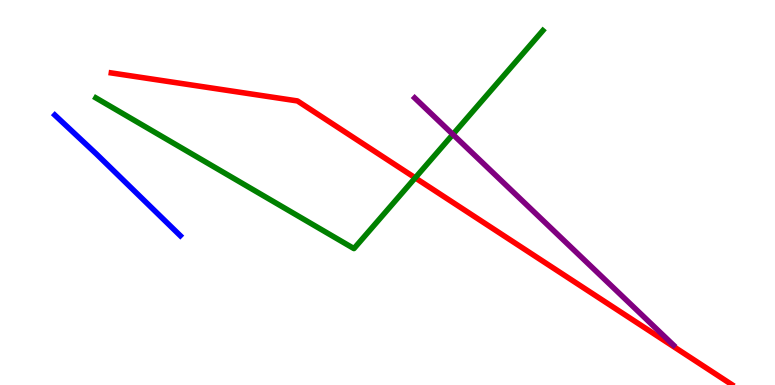[{'lines': ['blue', 'red'], 'intersections': []}, {'lines': ['green', 'red'], 'intersections': [{'x': 5.36, 'y': 5.38}]}, {'lines': ['purple', 'red'], 'intersections': []}, {'lines': ['blue', 'green'], 'intersections': []}, {'lines': ['blue', 'purple'], 'intersections': []}, {'lines': ['green', 'purple'], 'intersections': [{'x': 5.84, 'y': 6.51}]}]